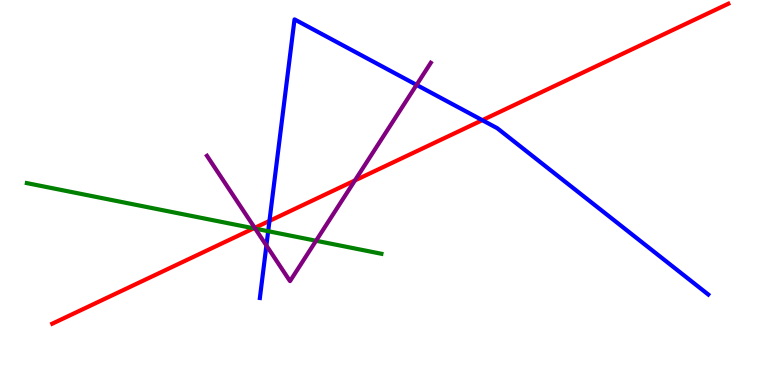[{'lines': ['blue', 'red'], 'intersections': [{'x': 3.48, 'y': 4.26}, {'x': 6.22, 'y': 6.88}]}, {'lines': ['green', 'red'], 'intersections': [{'x': 3.27, 'y': 4.07}]}, {'lines': ['purple', 'red'], 'intersections': [{'x': 3.29, 'y': 4.08}, {'x': 4.58, 'y': 5.31}]}, {'lines': ['blue', 'green'], 'intersections': [{'x': 3.46, 'y': 3.99}]}, {'lines': ['blue', 'purple'], 'intersections': [{'x': 3.44, 'y': 3.62}, {'x': 5.37, 'y': 7.8}]}, {'lines': ['green', 'purple'], 'intersections': [{'x': 3.29, 'y': 4.06}, {'x': 4.08, 'y': 3.75}]}]